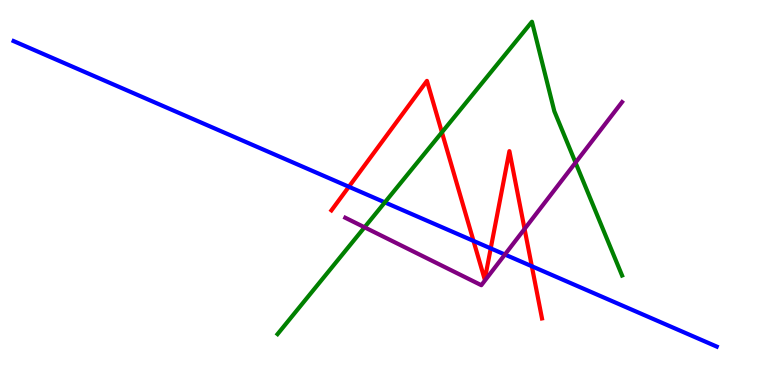[{'lines': ['blue', 'red'], 'intersections': [{'x': 4.5, 'y': 5.15}, {'x': 6.11, 'y': 3.74}, {'x': 6.33, 'y': 3.55}, {'x': 6.86, 'y': 3.08}]}, {'lines': ['green', 'red'], 'intersections': [{'x': 5.7, 'y': 6.56}]}, {'lines': ['purple', 'red'], 'intersections': [{'x': 6.77, 'y': 4.05}]}, {'lines': ['blue', 'green'], 'intersections': [{'x': 4.97, 'y': 4.74}]}, {'lines': ['blue', 'purple'], 'intersections': [{'x': 6.51, 'y': 3.39}]}, {'lines': ['green', 'purple'], 'intersections': [{'x': 4.7, 'y': 4.1}, {'x': 7.43, 'y': 5.78}]}]